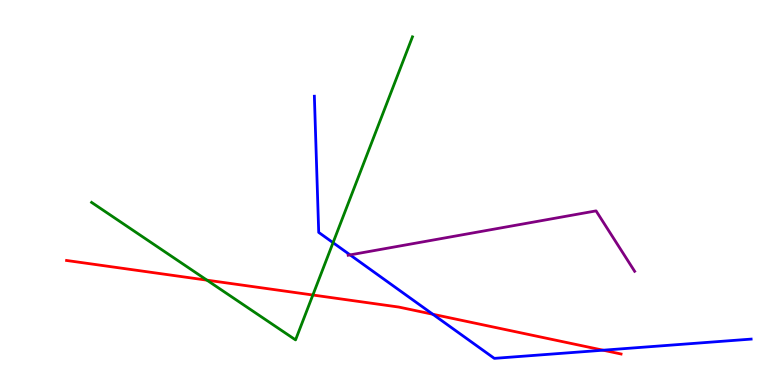[{'lines': ['blue', 'red'], 'intersections': [{'x': 5.58, 'y': 1.84}, {'x': 7.78, 'y': 0.904}]}, {'lines': ['green', 'red'], 'intersections': [{'x': 2.67, 'y': 2.72}, {'x': 4.04, 'y': 2.34}]}, {'lines': ['purple', 'red'], 'intersections': []}, {'lines': ['blue', 'green'], 'intersections': [{'x': 4.3, 'y': 3.7}]}, {'lines': ['blue', 'purple'], 'intersections': [{'x': 4.52, 'y': 3.38}]}, {'lines': ['green', 'purple'], 'intersections': []}]